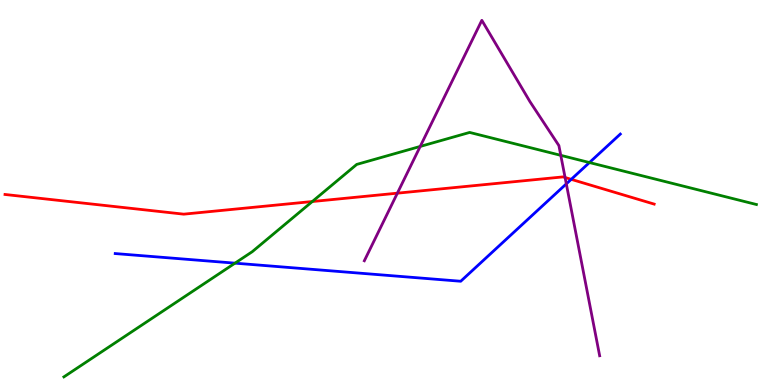[{'lines': ['blue', 'red'], 'intersections': [{'x': 7.37, 'y': 5.34}]}, {'lines': ['green', 'red'], 'intersections': [{'x': 4.03, 'y': 4.77}]}, {'lines': ['purple', 'red'], 'intersections': [{'x': 5.13, 'y': 4.98}, {'x': 7.29, 'y': 5.39}]}, {'lines': ['blue', 'green'], 'intersections': [{'x': 3.03, 'y': 3.16}, {'x': 7.61, 'y': 5.78}]}, {'lines': ['blue', 'purple'], 'intersections': [{'x': 7.31, 'y': 5.22}]}, {'lines': ['green', 'purple'], 'intersections': [{'x': 5.42, 'y': 6.2}, {'x': 7.24, 'y': 5.97}]}]